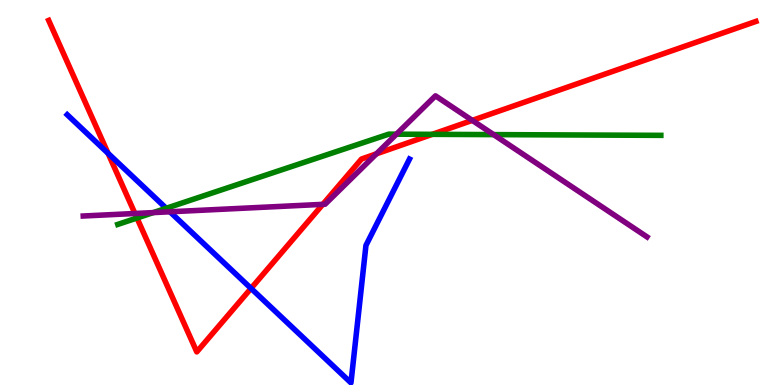[{'lines': ['blue', 'red'], 'intersections': [{'x': 1.39, 'y': 6.02}, {'x': 3.24, 'y': 2.51}]}, {'lines': ['green', 'red'], 'intersections': [{'x': 1.77, 'y': 4.34}, {'x': 5.58, 'y': 6.51}]}, {'lines': ['purple', 'red'], 'intersections': [{'x': 1.74, 'y': 4.45}, {'x': 4.17, 'y': 4.69}, {'x': 4.86, 'y': 6.0}, {'x': 6.09, 'y': 6.87}]}, {'lines': ['blue', 'green'], 'intersections': [{'x': 2.14, 'y': 4.59}]}, {'lines': ['blue', 'purple'], 'intersections': [{'x': 2.19, 'y': 4.5}]}, {'lines': ['green', 'purple'], 'intersections': [{'x': 1.98, 'y': 4.48}, {'x': 5.12, 'y': 6.51}, {'x': 6.37, 'y': 6.5}]}]